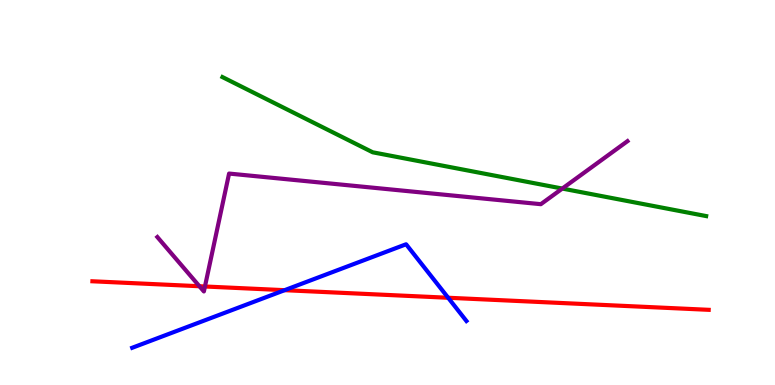[{'lines': ['blue', 'red'], 'intersections': [{'x': 3.67, 'y': 2.46}, {'x': 5.78, 'y': 2.27}]}, {'lines': ['green', 'red'], 'intersections': []}, {'lines': ['purple', 'red'], 'intersections': [{'x': 2.57, 'y': 2.57}, {'x': 2.64, 'y': 2.56}]}, {'lines': ['blue', 'green'], 'intersections': []}, {'lines': ['blue', 'purple'], 'intersections': []}, {'lines': ['green', 'purple'], 'intersections': [{'x': 7.26, 'y': 5.1}]}]